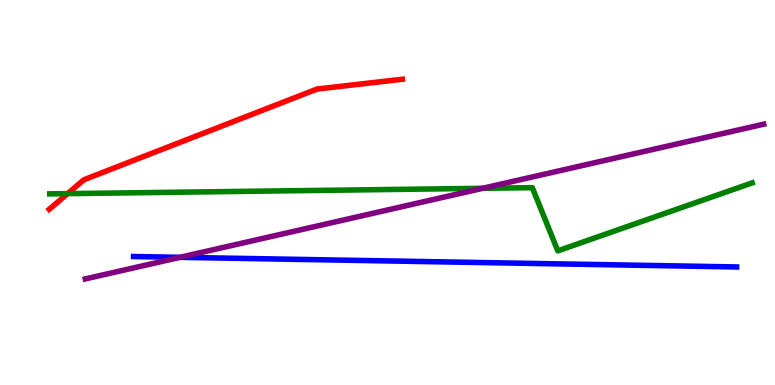[{'lines': ['blue', 'red'], 'intersections': []}, {'lines': ['green', 'red'], 'intersections': [{'x': 0.873, 'y': 4.97}]}, {'lines': ['purple', 'red'], 'intersections': []}, {'lines': ['blue', 'green'], 'intersections': []}, {'lines': ['blue', 'purple'], 'intersections': [{'x': 2.32, 'y': 3.32}]}, {'lines': ['green', 'purple'], 'intersections': [{'x': 6.23, 'y': 5.11}]}]